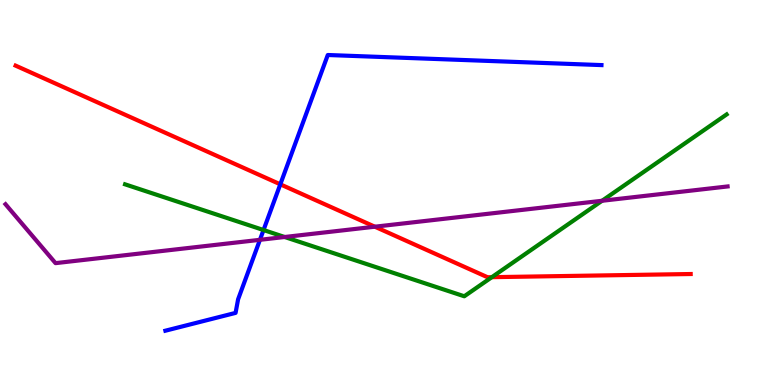[{'lines': ['blue', 'red'], 'intersections': [{'x': 3.62, 'y': 5.21}]}, {'lines': ['green', 'red'], 'intersections': [{'x': 6.35, 'y': 2.8}]}, {'lines': ['purple', 'red'], 'intersections': [{'x': 4.84, 'y': 4.11}]}, {'lines': ['blue', 'green'], 'intersections': [{'x': 3.4, 'y': 4.03}]}, {'lines': ['blue', 'purple'], 'intersections': [{'x': 3.35, 'y': 3.77}]}, {'lines': ['green', 'purple'], 'intersections': [{'x': 3.67, 'y': 3.84}, {'x': 7.77, 'y': 4.78}]}]